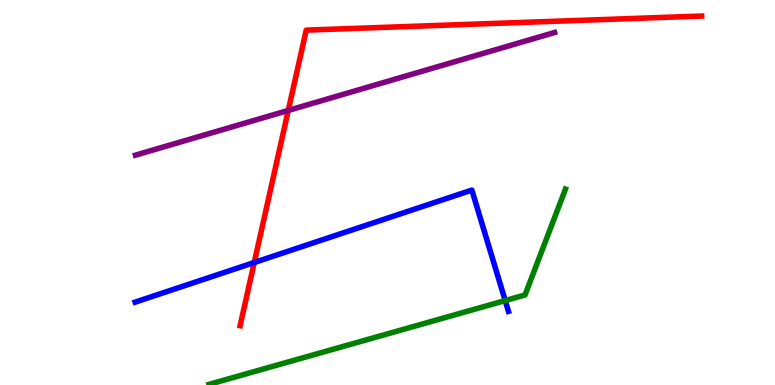[{'lines': ['blue', 'red'], 'intersections': [{'x': 3.28, 'y': 3.18}]}, {'lines': ['green', 'red'], 'intersections': []}, {'lines': ['purple', 'red'], 'intersections': [{'x': 3.72, 'y': 7.13}]}, {'lines': ['blue', 'green'], 'intersections': [{'x': 6.52, 'y': 2.19}]}, {'lines': ['blue', 'purple'], 'intersections': []}, {'lines': ['green', 'purple'], 'intersections': []}]